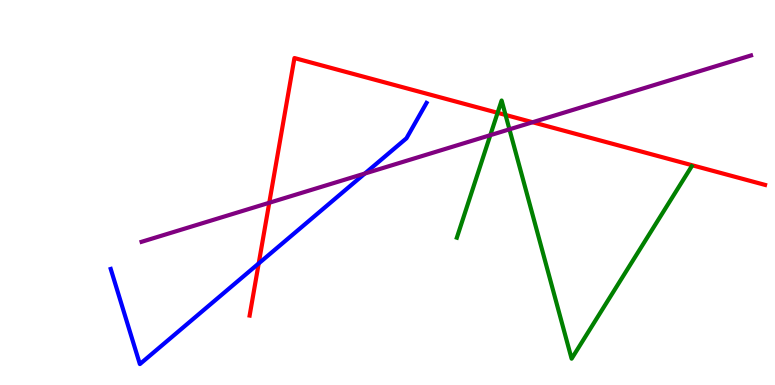[{'lines': ['blue', 'red'], 'intersections': [{'x': 3.34, 'y': 3.16}]}, {'lines': ['green', 'red'], 'intersections': [{'x': 6.42, 'y': 7.07}, {'x': 6.52, 'y': 7.01}]}, {'lines': ['purple', 'red'], 'intersections': [{'x': 3.47, 'y': 4.73}, {'x': 6.87, 'y': 6.82}]}, {'lines': ['blue', 'green'], 'intersections': []}, {'lines': ['blue', 'purple'], 'intersections': [{'x': 4.71, 'y': 5.49}]}, {'lines': ['green', 'purple'], 'intersections': [{'x': 6.33, 'y': 6.49}, {'x': 6.57, 'y': 6.64}]}]